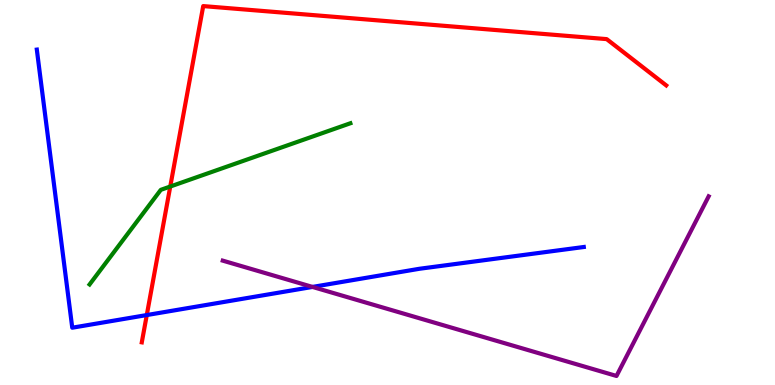[{'lines': ['blue', 'red'], 'intersections': [{'x': 1.89, 'y': 1.82}]}, {'lines': ['green', 'red'], 'intersections': [{'x': 2.2, 'y': 5.16}]}, {'lines': ['purple', 'red'], 'intersections': []}, {'lines': ['blue', 'green'], 'intersections': []}, {'lines': ['blue', 'purple'], 'intersections': [{'x': 4.03, 'y': 2.55}]}, {'lines': ['green', 'purple'], 'intersections': []}]